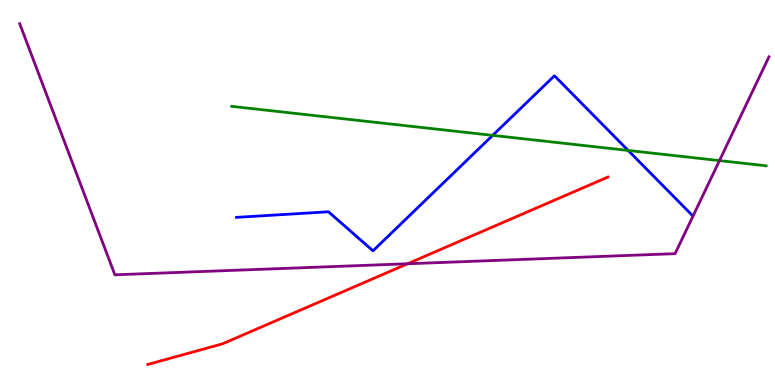[{'lines': ['blue', 'red'], 'intersections': []}, {'lines': ['green', 'red'], 'intersections': []}, {'lines': ['purple', 'red'], 'intersections': [{'x': 5.26, 'y': 3.15}]}, {'lines': ['blue', 'green'], 'intersections': [{'x': 6.36, 'y': 6.48}, {'x': 8.11, 'y': 6.09}]}, {'lines': ['blue', 'purple'], 'intersections': []}, {'lines': ['green', 'purple'], 'intersections': [{'x': 9.28, 'y': 5.83}]}]